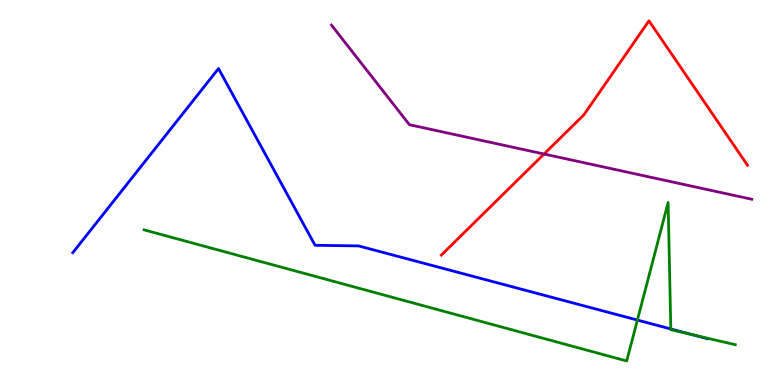[{'lines': ['blue', 'red'], 'intersections': []}, {'lines': ['green', 'red'], 'intersections': []}, {'lines': ['purple', 'red'], 'intersections': [{'x': 7.02, 'y': 6.0}]}, {'lines': ['blue', 'green'], 'intersections': [{'x': 8.22, 'y': 1.69}, {'x': 8.66, 'y': 1.46}, {'x': 8.95, 'y': 1.3}]}, {'lines': ['blue', 'purple'], 'intersections': []}, {'lines': ['green', 'purple'], 'intersections': []}]